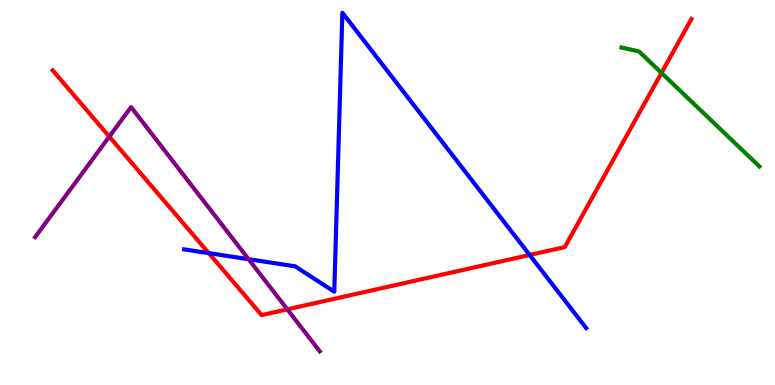[{'lines': ['blue', 'red'], 'intersections': [{'x': 2.69, 'y': 3.43}, {'x': 6.83, 'y': 3.38}]}, {'lines': ['green', 'red'], 'intersections': [{'x': 8.54, 'y': 8.11}]}, {'lines': ['purple', 'red'], 'intersections': [{'x': 1.41, 'y': 6.45}, {'x': 3.71, 'y': 1.97}]}, {'lines': ['blue', 'green'], 'intersections': []}, {'lines': ['blue', 'purple'], 'intersections': [{'x': 3.21, 'y': 3.27}]}, {'lines': ['green', 'purple'], 'intersections': []}]